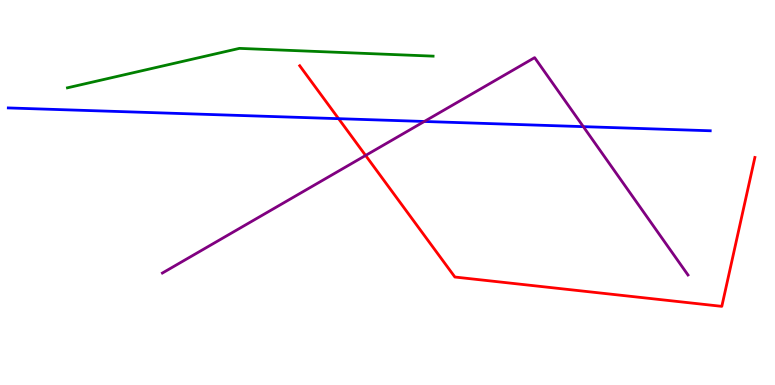[{'lines': ['blue', 'red'], 'intersections': [{'x': 4.37, 'y': 6.92}]}, {'lines': ['green', 'red'], 'intersections': []}, {'lines': ['purple', 'red'], 'intersections': [{'x': 4.72, 'y': 5.96}]}, {'lines': ['blue', 'green'], 'intersections': []}, {'lines': ['blue', 'purple'], 'intersections': [{'x': 5.48, 'y': 6.85}, {'x': 7.53, 'y': 6.71}]}, {'lines': ['green', 'purple'], 'intersections': []}]